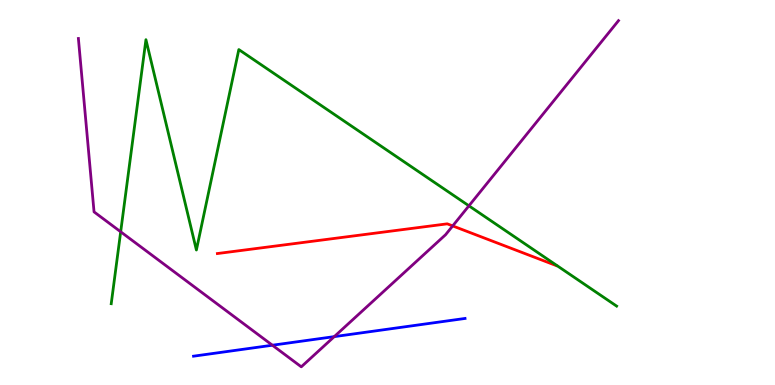[{'lines': ['blue', 'red'], 'intersections': []}, {'lines': ['green', 'red'], 'intersections': []}, {'lines': ['purple', 'red'], 'intersections': [{'x': 5.84, 'y': 4.13}]}, {'lines': ['blue', 'green'], 'intersections': []}, {'lines': ['blue', 'purple'], 'intersections': [{'x': 3.51, 'y': 1.03}, {'x': 4.31, 'y': 1.26}]}, {'lines': ['green', 'purple'], 'intersections': [{'x': 1.56, 'y': 3.98}, {'x': 6.05, 'y': 4.65}]}]